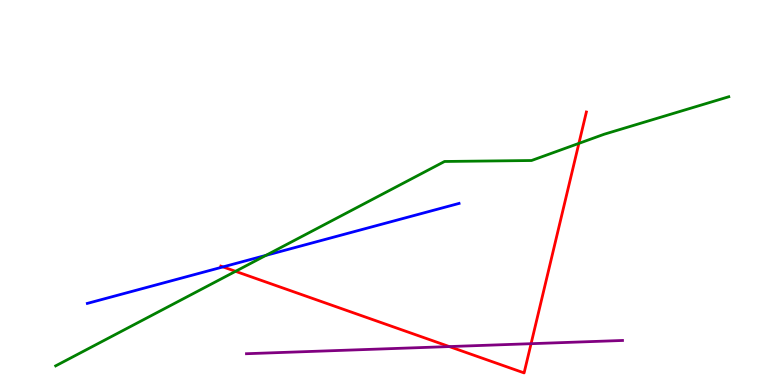[{'lines': ['blue', 'red'], 'intersections': [{'x': 2.88, 'y': 3.07}]}, {'lines': ['green', 'red'], 'intersections': [{'x': 3.04, 'y': 2.95}, {'x': 7.47, 'y': 6.28}]}, {'lines': ['purple', 'red'], 'intersections': [{'x': 5.8, 'y': 0.998}, {'x': 6.85, 'y': 1.07}]}, {'lines': ['blue', 'green'], 'intersections': [{'x': 3.43, 'y': 3.37}]}, {'lines': ['blue', 'purple'], 'intersections': []}, {'lines': ['green', 'purple'], 'intersections': []}]